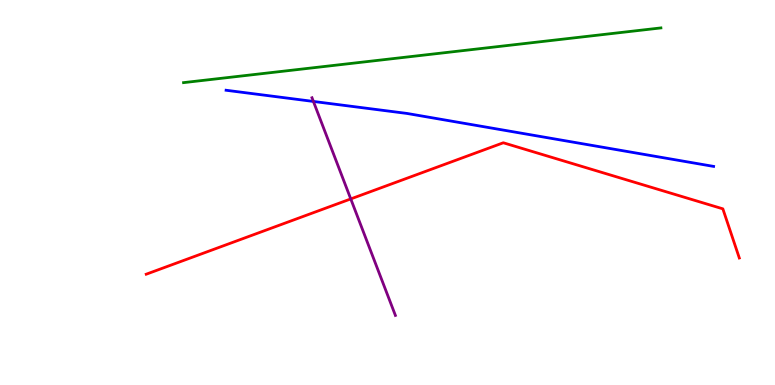[{'lines': ['blue', 'red'], 'intersections': []}, {'lines': ['green', 'red'], 'intersections': []}, {'lines': ['purple', 'red'], 'intersections': [{'x': 4.53, 'y': 4.83}]}, {'lines': ['blue', 'green'], 'intersections': []}, {'lines': ['blue', 'purple'], 'intersections': [{'x': 4.04, 'y': 7.37}]}, {'lines': ['green', 'purple'], 'intersections': []}]